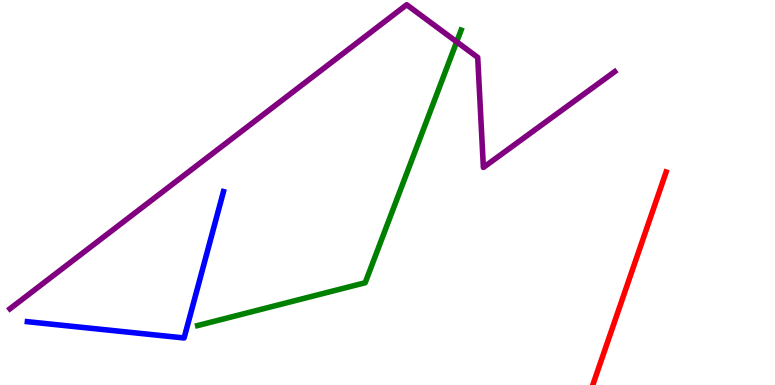[{'lines': ['blue', 'red'], 'intersections': []}, {'lines': ['green', 'red'], 'intersections': []}, {'lines': ['purple', 'red'], 'intersections': []}, {'lines': ['blue', 'green'], 'intersections': []}, {'lines': ['blue', 'purple'], 'intersections': []}, {'lines': ['green', 'purple'], 'intersections': [{'x': 5.89, 'y': 8.91}]}]